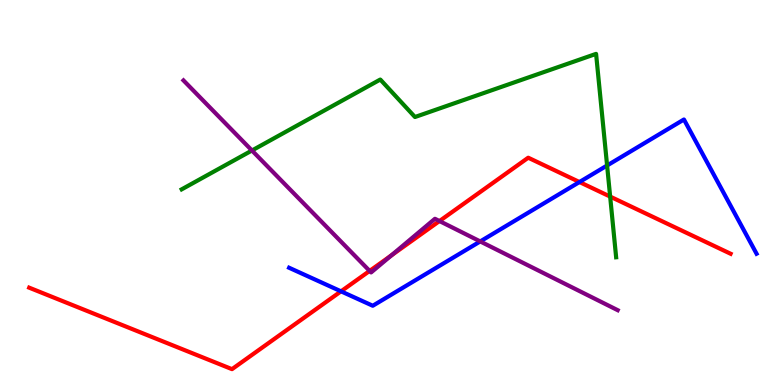[{'lines': ['blue', 'red'], 'intersections': [{'x': 4.4, 'y': 2.43}, {'x': 7.48, 'y': 5.27}]}, {'lines': ['green', 'red'], 'intersections': [{'x': 7.87, 'y': 4.89}]}, {'lines': ['purple', 'red'], 'intersections': [{'x': 4.77, 'y': 2.96}, {'x': 5.05, 'y': 3.37}, {'x': 5.67, 'y': 4.26}]}, {'lines': ['blue', 'green'], 'intersections': [{'x': 7.83, 'y': 5.7}]}, {'lines': ['blue', 'purple'], 'intersections': [{'x': 6.2, 'y': 3.73}]}, {'lines': ['green', 'purple'], 'intersections': [{'x': 3.25, 'y': 6.09}]}]